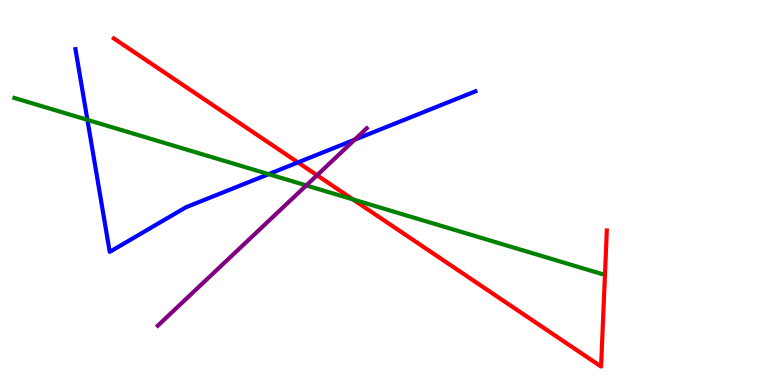[{'lines': ['blue', 'red'], 'intersections': [{'x': 3.84, 'y': 5.78}]}, {'lines': ['green', 'red'], 'intersections': [{'x': 4.55, 'y': 4.82}]}, {'lines': ['purple', 'red'], 'intersections': [{'x': 4.09, 'y': 5.45}]}, {'lines': ['blue', 'green'], 'intersections': [{'x': 1.13, 'y': 6.89}, {'x': 3.47, 'y': 5.48}]}, {'lines': ['blue', 'purple'], 'intersections': [{'x': 4.58, 'y': 6.37}]}, {'lines': ['green', 'purple'], 'intersections': [{'x': 3.95, 'y': 5.18}]}]